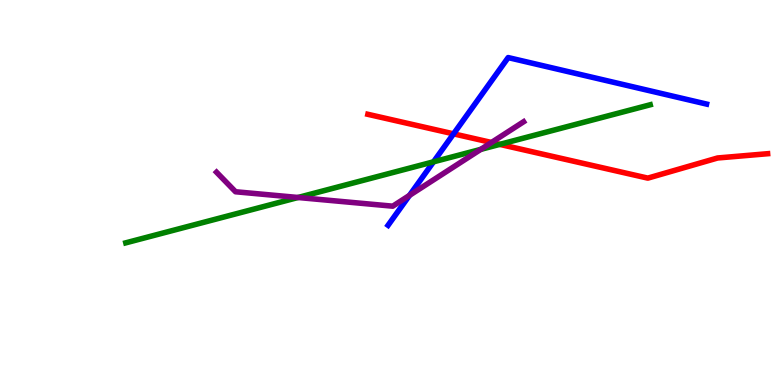[{'lines': ['blue', 'red'], 'intersections': [{'x': 5.85, 'y': 6.52}]}, {'lines': ['green', 'red'], 'intersections': [{'x': 6.45, 'y': 6.25}]}, {'lines': ['purple', 'red'], 'intersections': [{'x': 6.34, 'y': 6.3}]}, {'lines': ['blue', 'green'], 'intersections': [{'x': 5.59, 'y': 5.8}]}, {'lines': ['blue', 'purple'], 'intersections': [{'x': 5.28, 'y': 4.93}]}, {'lines': ['green', 'purple'], 'intersections': [{'x': 3.85, 'y': 4.87}, {'x': 6.2, 'y': 6.12}]}]